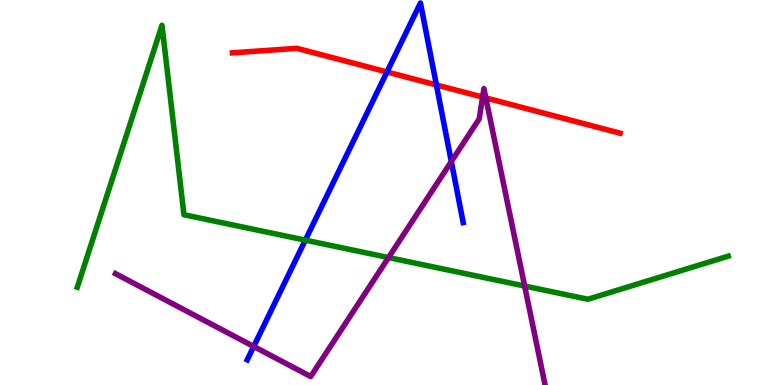[{'lines': ['blue', 'red'], 'intersections': [{'x': 4.99, 'y': 8.13}, {'x': 5.63, 'y': 7.79}]}, {'lines': ['green', 'red'], 'intersections': []}, {'lines': ['purple', 'red'], 'intersections': [{'x': 6.23, 'y': 7.48}, {'x': 6.27, 'y': 7.46}]}, {'lines': ['blue', 'green'], 'intersections': [{'x': 3.94, 'y': 3.76}]}, {'lines': ['blue', 'purple'], 'intersections': [{'x': 3.27, 'y': 1.0}, {'x': 5.82, 'y': 5.8}]}, {'lines': ['green', 'purple'], 'intersections': [{'x': 5.01, 'y': 3.31}, {'x': 6.77, 'y': 2.57}]}]